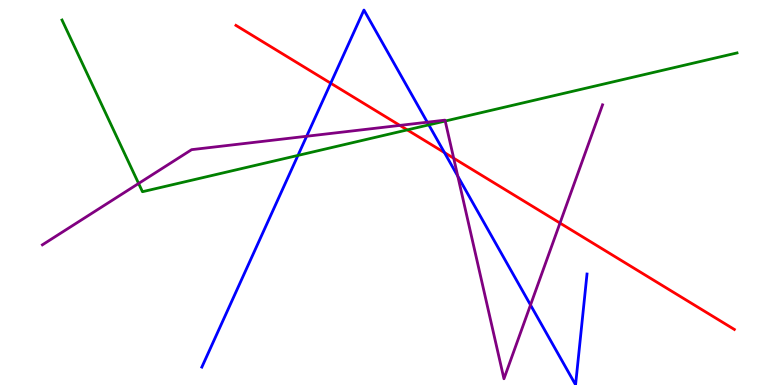[{'lines': ['blue', 'red'], 'intersections': [{'x': 4.27, 'y': 7.84}, {'x': 5.73, 'y': 6.04}]}, {'lines': ['green', 'red'], 'intersections': [{'x': 5.25, 'y': 6.63}]}, {'lines': ['purple', 'red'], 'intersections': [{'x': 5.16, 'y': 6.74}, {'x': 5.85, 'y': 5.89}, {'x': 7.23, 'y': 4.21}]}, {'lines': ['blue', 'green'], 'intersections': [{'x': 3.84, 'y': 5.96}, {'x': 5.53, 'y': 6.76}]}, {'lines': ['blue', 'purple'], 'intersections': [{'x': 3.96, 'y': 6.46}, {'x': 5.51, 'y': 6.83}, {'x': 5.91, 'y': 5.42}, {'x': 6.85, 'y': 2.08}]}, {'lines': ['green', 'purple'], 'intersections': [{'x': 1.79, 'y': 5.23}, {'x': 5.74, 'y': 6.86}]}]